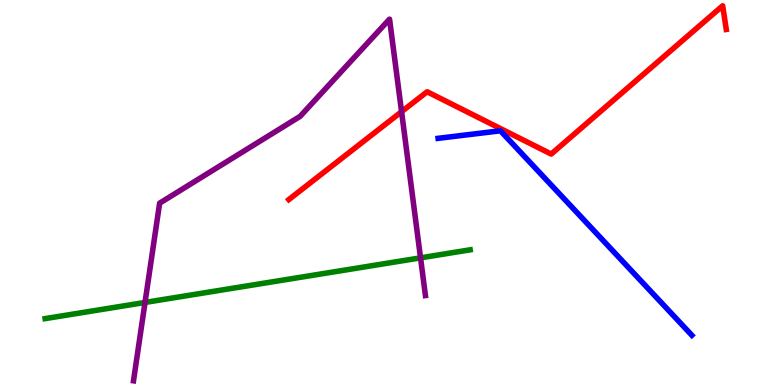[{'lines': ['blue', 'red'], 'intersections': []}, {'lines': ['green', 'red'], 'intersections': []}, {'lines': ['purple', 'red'], 'intersections': [{'x': 5.18, 'y': 7.1}]}, {'lines': ['blue', 'green'], 'intersections': []}, {'lines': ['blue', 'purple'], 'intersections': []}, {'lines': ['green', 'purple'], 'intersections': [{'x': 1.87, 'y': 2.14}, {'x': 5.43, 'y': 3.3}]}]